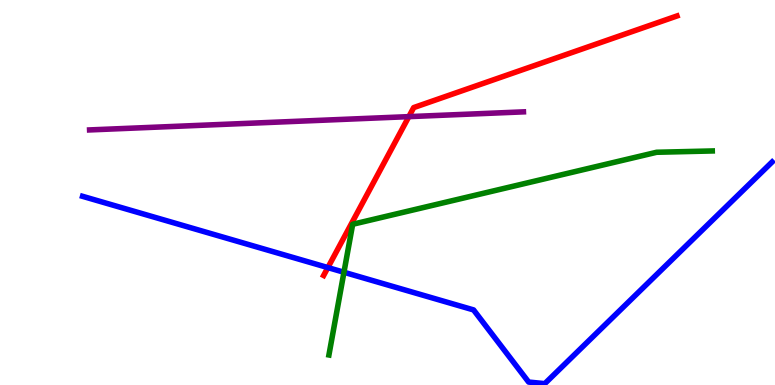[{'lines': ['blue', 'red'], 'intersections': [{'x': 4.23, 'y': 3.05}]}, {'lines': ['green', 'red'], 'intersections': []}, {'lines': ['purple', 'red'], 'intersections': [{'x': 5.28, 'y': 6.97}]}, {'lines': ['blue', 'green'], 'intersections': [{'x': 4.44, 'y': 2.93}]}, {'lines': ['blue', 'purple'], 'intersections': []}, {'lines': ['green', 'purple'], 'intersections': []}]